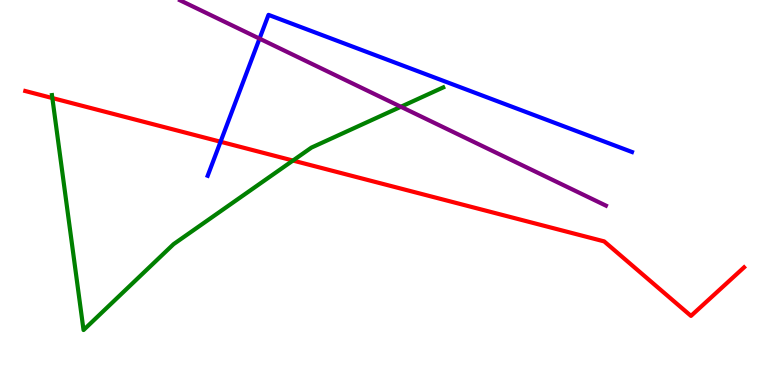[{'lines': ['blue', 'red'], 'intersections': [{'x': 2.85, 'y': 6.32}]}, {'lines': ['green', 'red'], 'intersections': [{'x': 0.675, 'y': 7.45}, {'x': 3.78, 'y': 5.83}]}, {'lines': ['purple', 'red'], 'intersections': []}, {'lines': ['blue', 'green'], 'intersections': []}, {'lines': ['blue', 'purple'], 'intersections': [{'x': 3.35, 'y': 9.0}]}, {'lines': ['green', 'purple'], 'intersections': [{'x': 5.17, 'y': 7.23}]}]